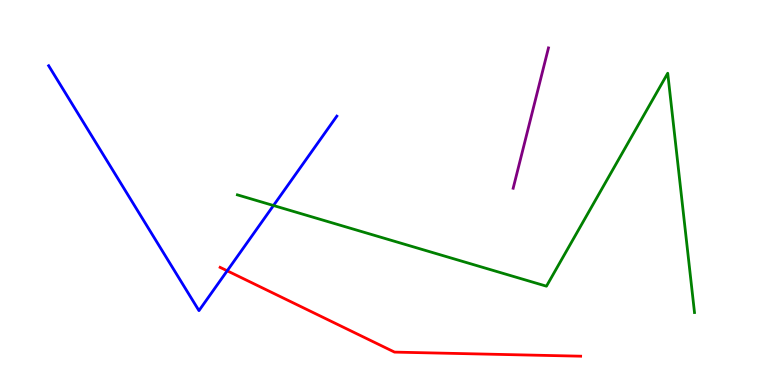[{'lines': ['blue', 'red'], 'intersections': [{'x': 2.93, 'y': 2.97}]}, {'lines': ['green', 'red'], 'intersections': []}, {'lines': ['purple', 'red'], 'intersections': []}, {'lines': ['blue', 'green'], 'intersections': [{'x': 3.53, 'y': 4.66}]}, {'lines': ['blue', 'purple'], 'intersections': []}, {'lines': ['green', 'purple'], 'intersections': []}]